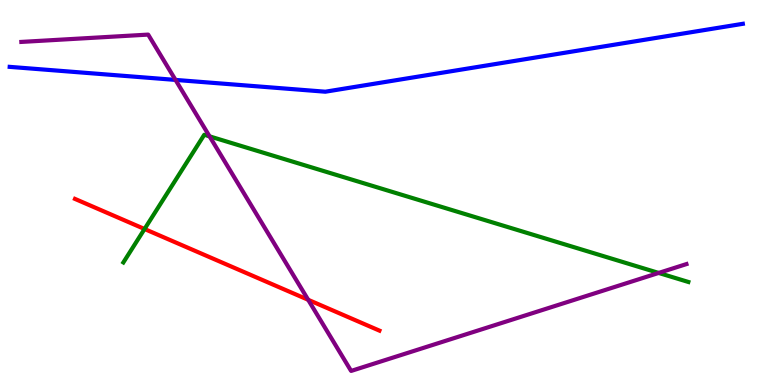[{'lines': ['blue', 'red'], 'intersections': []}, {'lines': ['green', 'red'], 'intersections': [{'x': 1.87, 'y': 4.05}]}, {'lines': ['purple', 'red'], 'intersections': [{'x': 3.98, 'y': 2.21}]}, {'lines': ['blue', 'green'], 'intersections': []}, {'lines': ['blue', 'purple'], 'intersections': [{'x': 2.26, 'y': 7.92}]}, {'lines': ['green', 'purple'], 'intersections': [{'x': 2.7, 'y': 6.46}, {'x': 8.5, 'y': 2.91}]}]